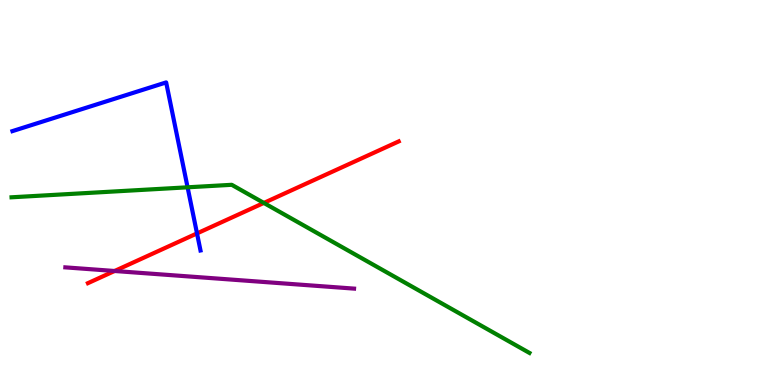[{'lines': ['blue', 'red'], 'intersections': [{'x': 2.54, 'y': 3.94}]}, {'lines': ['green', 'red'], 'intersections': [{'x': 3.4, 'y': 4.73}]}, {'lines': ['purple', 'red'], 'intersections': [{'x': 1.48, 'y': 2.96}]}, {'lines': ['blue', 'green'], 'intersections': [{'x': 2.42, 'y': 5.13}]}, {'lines': ['blue', 'purple'], 'intersections': []}, {'lines': ['green', 'purple'], 'intersections': []}]